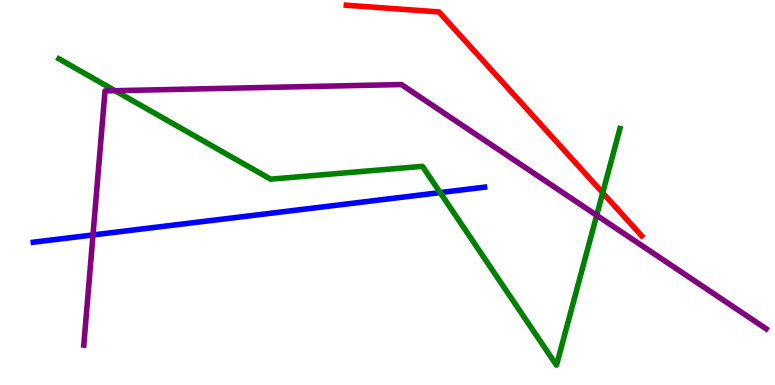[{'lines': ['blue', 'red'], 'intersections': []}, {'lines': ['green', 'red'], 'intersections': [{'x': 7.78, 'y': 4.99}]}, {'lines': ['purple', 'red'], 'intersections': []}, {'lines': ['blue', 'green'], 'intersections': [{'x': 5.68, 'y': 5.0}]}, {'lines': ['blue', 'purple'], 'intersections': [{'x': 1.2, 'y': 3.9}]}, {'lines': ['green', 'purple'], 'intersections': [{'x': 1.48, 'y': 7.64}, {'x': 7.7, 'y': 4.41}]}]